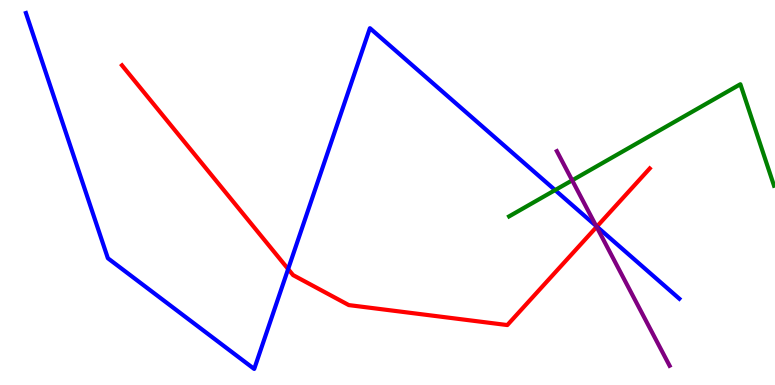[{'lines': ['blue', 'red'], 'intersections': [{'x': 3.72, 'y': 3.01}, {'x': 7.7, 'y': 4.11}]}, {'lines': ['green', 'red'], 'intersections': []}, {'lines': ['purple', 'red'], 'intersections': [{'x': 7.7, 'y': 4.11}]}, {'lines': ['blue', 'green'], 'intersections': [{'x': 7.16, 'y': 5.06}]}, {'lines': ['blue', 'purple'], 'intersections': [{'x': 7.69, 'y': 4.13}]}, {'lines': ['green', 'purple'], 'intersections': [{'x': 7.38, 'y': 5.32}]}]